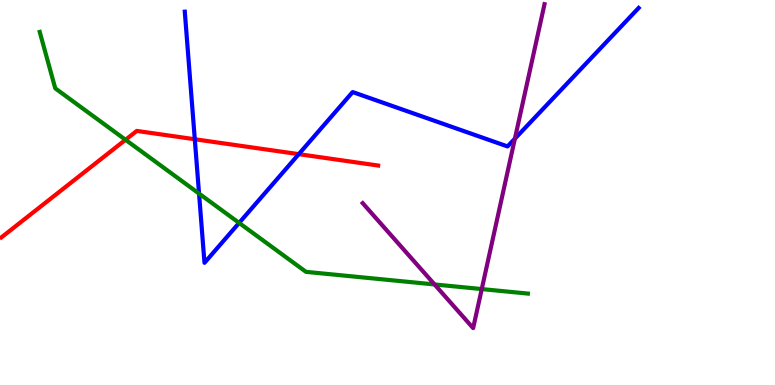[{'lines': ['blue', 'red'], 'intersections': [{'x': 2.51, 'y': 6.38}, {'x': 3.86, 'y': 6.0}]}, {'lines': ['green', 'red'], 'intersections': [{'x': 1.62, 'y': 6.37}]}, {'lines': ['purple', 'red'], 'intersections': []}, {'lines': ['blue', 'green'], 'intersections': [{'x': 2.57, 'y': 4.97}, {'x': 3.09, 'y': 4.21}]}, {'lines': ['blue', 'purple'], 'intersections': [{'x': 6.64, 'y': 6.4}]}, {'lines': ['green', 'purple'], 'intersections': [{'x': 5.61, 'y': 2.61}, {'x': 6.22, 'y': 2.49}]}]